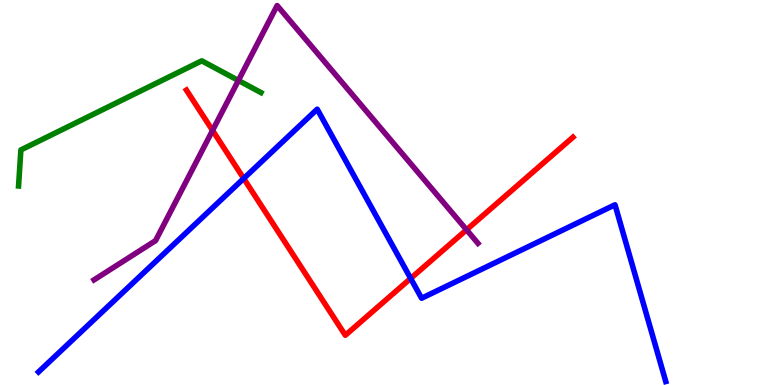[{'lines': ['blue', 'red'], 'intersections': [{'x': 3.14, 'y': 5.36}, {'x': 5.3, 'y': 2.77}]}, {'lines': ['green', 'red'], 'intersections': []}, {'lines': ['purple', 'red'], 'intersections': [{'x': 2.74, 'y': 6.61}, {'x': 6.02, 'y': 4.03}]}, {'lines': ['blue', 'green'], 'intersections': []}, {'lines': ['blue', 'purple'], 'intersections': []}, {'lines': ['green', 'purple'], 'intersections': [{'x': 3.08, 'y': 7.91}]}]